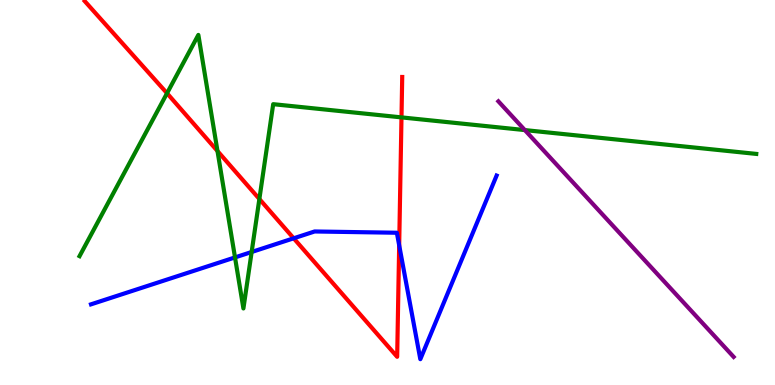[{'lines': ['blue', 'red'], 'intersections': [{'x': 3.79, 'y': 3.81}, {'x': 5.15, 'y': 3.63}]}, {'lines': ['green', 'red'], 'intersections': [{'x': 2.16, 'y': 7.58}, {'x': 2.81, 'y': 6.08}, {'x': 3.35, 'y': 4.83}, {'x': 5.18, 'y': 6.95}]}, {'lines': ['purple', 'red'], 'intersections': []}, {'lines': ['blue', 'green'], 'intersections': [{'x': 3.03, 'y': 3.31}, {'x': 3.25, 'y': 3.45}]}, {'lines': ['blue', 'purple'], 'intersections': []}, {'lines': ['green', 'purple'], 'intersections': [{'x': 6.77, 'y': 6.62}]}]